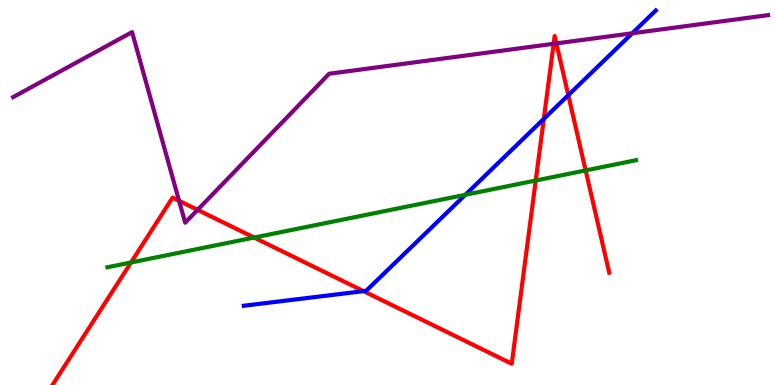[{'lines': ['blue', 'red'], 'intersections': [{'x': 4.69, 'y': 2.44}, {'x': 7.02, 'y': 6.91}, {'x': 7.33, 'y': 7.53}]}, {'lines': ['green', 'red'], 'intersections': [{'x': 1.69, 'y': 3.18}, {'x': 3.28, 'y': 3.83}, {'x': 6.91, 'y': 5.31}, {'x': 7.56, 'y': 5.57}]}, {'lines': ['purple', 'red'], 'intersections': [{'x': 2.31, 'y': 4.78}, {'x': 2.55, 'y': 4.55}, {'x': 7.14, 'y': 8.86}, {'x': 7.18, 'y': 8.87}]}, {'lines': ['blue', 'green'], 'intersections': [{'x': 6.01, 'y': 4.94}]}, {'lines': ['blue', 'purple'], 'intersections': [{'x': 8.16, 'y': 9.14}]}, {'lines': ['green', 'purple'], 'intersections': []}]